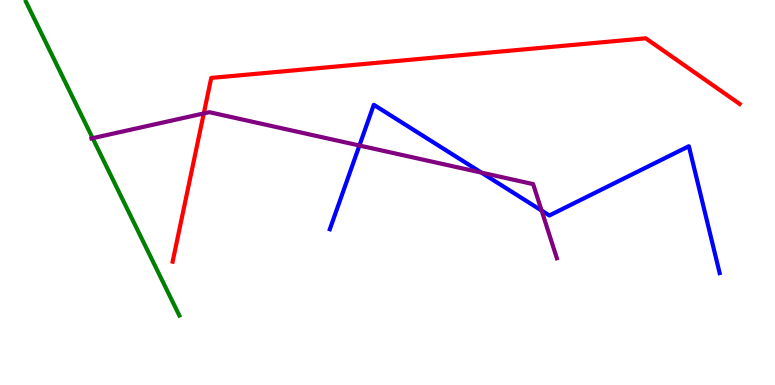[{'lines': ['blue', 'red'], 'intersections': []}, {'lines': ['green', 'red'], 'intersections': []}, {'lines': ['purple', 'red'], 'intersections': [{'x': 2.63, 'y': 7.05}]}, {'lines': ['blue', 'green'], 'intersections': []}, {'lines': ['blue', 'purple'], 'intersections': [{'x': 4.64, 'y': 6.22}, {'x': 6.21, 'y': 5.52}, {'x': 6.99, 'y': 4.53}]}, {'lines': ['green', 'purple'], 'intersections': [{'x': 1.2, 'y': 6.41}]}]